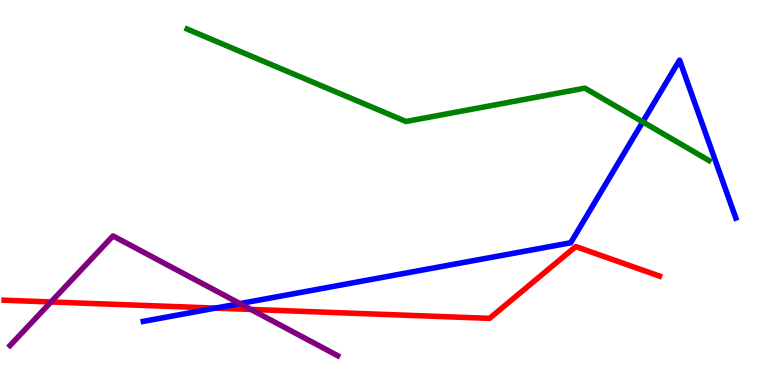[{'lines': ['blue', 'red'], 'intersections': [{'x': 2.78, 'y': 2.0}]}, {'lines': ['green', 'red'], 'intersections': []}, {'lines': ['purple', 'red'], 'intersections': [{'x': 0.658, 'y': 2.16}, {'x': 3.24, 'y': 1.96}]}, {'lines': ['blue', 'green'], 'intersections': [{'x': 8.29, 'y': 6.83}]}, {'lines': ['blue', 'purple'], 'intersections': [{'x': 3.1, 'y': 2.11}]}, {'lines': ['green', 'purple'], 'intersections': []}]